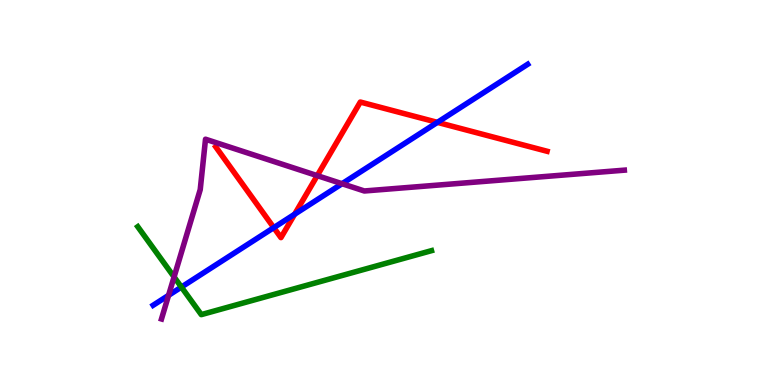[{'lines': ['blue', 'red'], 'intersections': [{'x': 3.53, 'y': 4.09}, {'x': 3.8, 'y': 4.44}, {'x': 5.64, 'y': 6.82}]}, {'lines': ['green', 'red'], 'intersections': []}, {'lines': ['purple', 'red'], 'intersections': [{'x': 4.09, 'y': 5.44}]}, {'lines': ['blue', 'green'], 'intersections': [{'x': 2.34, 'y': 2.54}]}, {'lines': ['blue', 'purple'], 'intersections': [{'x': 2.18, 'y': 2.33}, {'x': 4.41, 'y': 5.23}]}, {'lines': ['green', 'purple'], 'intersections': [{'x': 2.25, 'y': 2.81}]}]